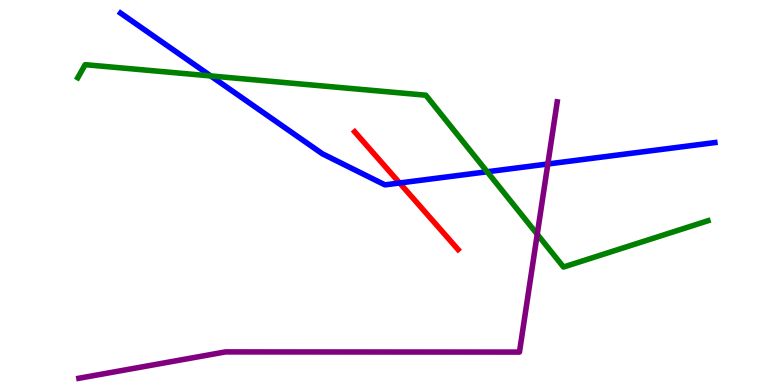[{'lines': ['blue', 'red'], 'intersections': [{'x': 5.16, 'y': 5.25}]}, {'lines': ['green', 'red'], 'intersections': []}, {'lines': ['purple', 'red'], 'intersections': []}, {'lines': ['blue', 'green'], 'intersections': [{'x': 2.72, 'y': 8.03}, {'x': 6.29, 'y': 5.54}]}, {'lines': ['blue', 'purple'], 'intersections': [{'x': 7.07, 'y': 5.74}]}, {'lines': ['green', 'purple'], 'intersections': [{'x': 6.93, 'y': 3.92}]}]